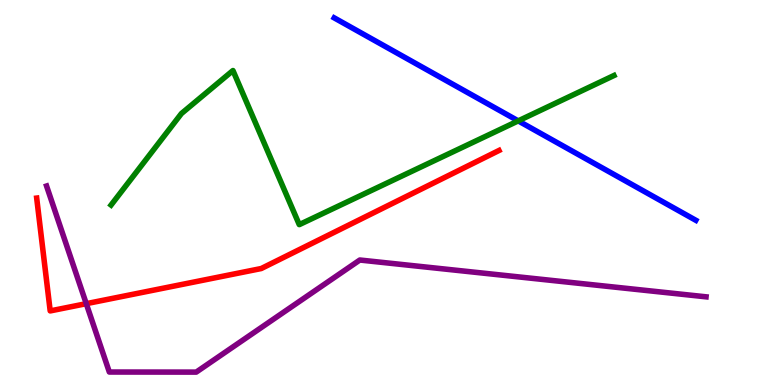[{'lines': ['blue', 'red'], 'intersections': []}, {'lines': ['green', 'red'], 'intersections': []}, {'lines': ['purple', 'red'], 'intersections': [{'x': 1.11, 'y': 2.11}]}, {'lines': ['blue', 'green'], 'intersections': [{'x': 6.69, 'y': 6.86}]}, {'lines': ['blue', 'purple'], 'intersections': []}, {'lines': ['green', 'purple'], 'intersections': []}]